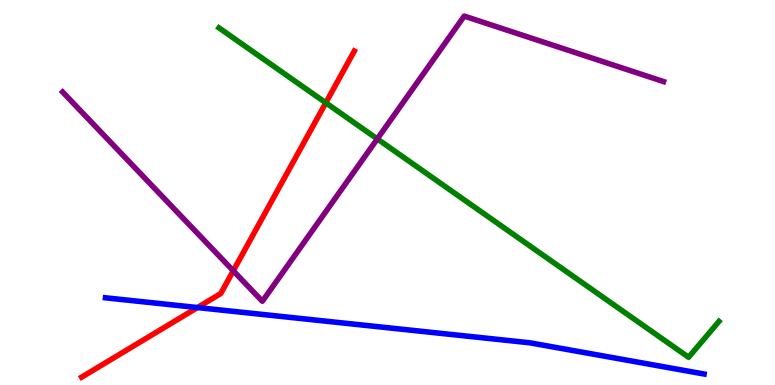[{'lines': ['blue', 'red'], 'intersections': [{'x': 2.55, 'y': 2.01}]}, {'lines': ['green', 'red'], 'intersections': [{'x': 4.2, 'y': 7.33}]}, {'lines': ['purple', 'red'], 'intersections': [{'x': 3.01, 'y': 2.97}]}, {'lines': ['blue', 'green'], 'intersections': []}, {'lines': ['blue', 'purple'], 'intersections': []}, {'lines': ['green', 'purple'], 'intersections': [{'x': 4.87, 'y': 6.39}]}]